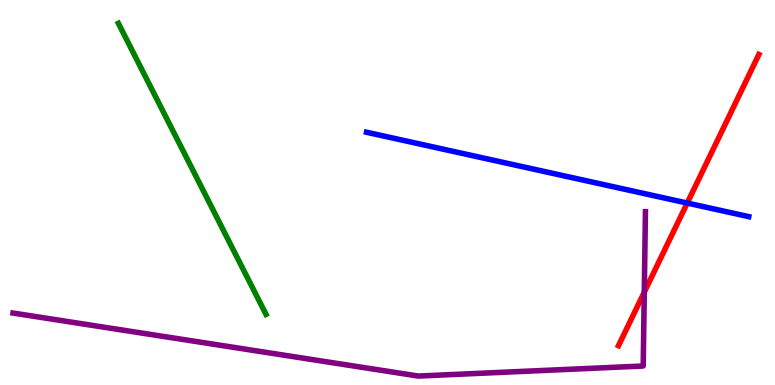[{'lines': ['blue', 'red'], 'intersections': [{'x': 8.87, 'y': 4.73}]}, {'lines': ['green', 'red'], 'intersections': []}, {'lines': ['purple', 'red'], 'intersections': [{'x': 8.31, 'y': 2.41}]}, {'lines': ['blue', 'green'], 'intersections': []}, {'lines': ['blue', 'purple'], 'intersections': []}, {'lines': ['green', 'purple'], 'intersections': []}]